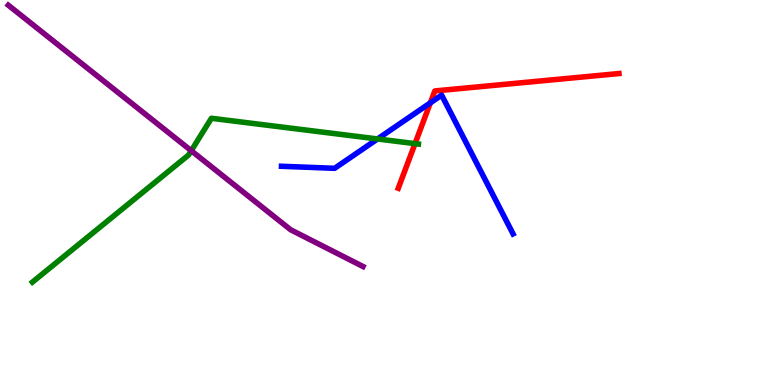[{'lines': ['blue', 'red'], 'intersections': [{'x': 5.55, 'y': 7.33}]}, {'lines': ['green', 'red'], 'intersections': [{'x': 5.36, 'y': 6.27}]}, {'lines': ['purple', 'red'], 'intersections': []}, {'lines': ['blue', 'green'], 'intersections': [{'x': 4.87, 'y': 6.39}]}, {'lines': ['blue', 'purple'], 'intersections': []}, {'lines': ['green', 'purple'], 'intersections': [{'x': 2.47, 'y': 6.09}]}]